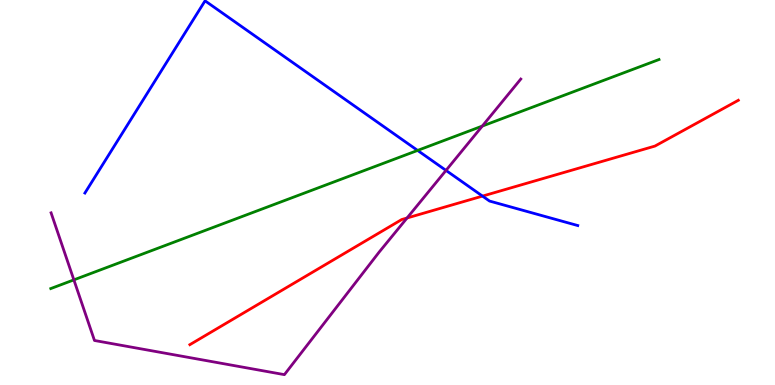[{'lines': ['blue', 'red'], 'intersections': [{'x': 6.23, 'y': 4.91}]}, {'lines': ['green', 'red'], 'intersections': []}, {'lines': ['purple', 'red'], 'intersections': [{'x': 5.25, 'y': 4.34}]}, {'lines': ['blue', 'green'], 'intersections': [{'x': 5.39, 'y': 6.09}]}, {'lines': ['blue', 'purple'], 'intersections': [{'x': 5.75, 'y': 5.57}]}, {'lines': ['green', 'purple'], 'intersections': [{'x': 0.953, 'y': 2.73}, {'x': 6.22, 'y': 6.73}]}]